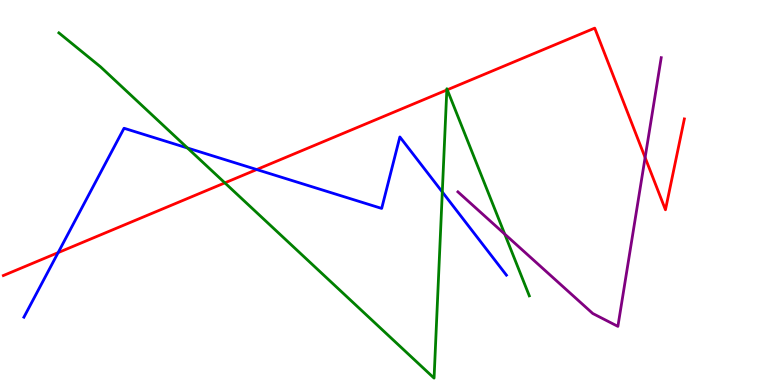[{'lines': ['blue', 'red'], 'intersections': [{'x': 0.75, 'y': 3.44}, {'x': 3.31, 'y': 5.6}]}, {'lines': ['green', 'red'], 'intersections': [{'x': 2.9, 'y': 5.25}, {'x': 5.77, 'y': 7.66}, {'x': 5.77, 'y': 7.67}]}, {'lines': ['purple', 'red'], 'intersections': [{'x': 8.32, 'y': 5.91}]}, {'lines': ['blue', 'green'], 'intersections': [{'x': 2.42, 'y': 6.16}, {'x': 5.71, 'y': 5.01}]}, {'lines': ['blue', 'purple'], 'intersections': []}, {'lines': ['green', 'purple'], 'intersections': [{'x': 6.51, 'y': 3.92}]}]